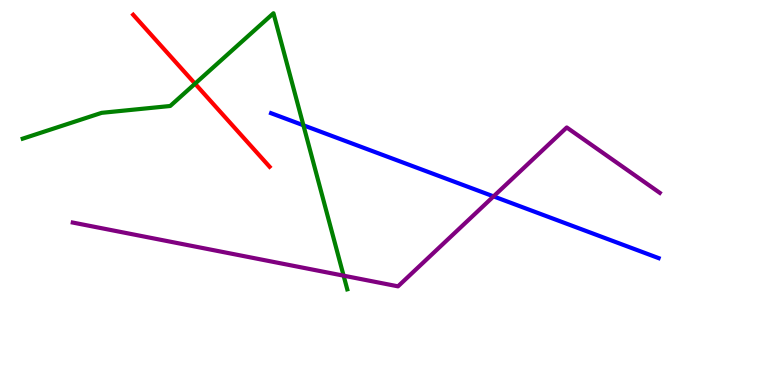[{'lines': ['blue', 'red'], 'intersections': []}, {'lines': ['green', 'red'], 'intersections': [{'x': 2.52, 'y': 7.83}]}, {'lines': ['purple', 'red'], 'intersections': []}, {'lines': ['blue', 'green'], 'intersections': [{'x': 3.91, 'y': 6.75}]}, {'lines': ['blue', 'purple'], 'intersections': [{'x': 6.37, 'y': 4.9}]}, {'lines': ['green', 'purple'], 'intersections': [{'x': 4.43, 'y': 2.84}]}]